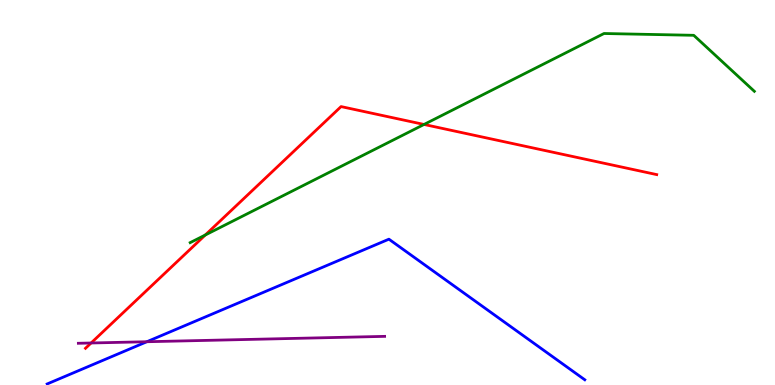[{'lines': ['blue', 'red'], 'intersections': []}, {'lines': ['green', 'red'], 'intersections': [{'x': 2.65, 'y': 3.9}, {'x': 5.47, 'y': 6.77}]}, {'lines': ['purple', 'red'], 'intersections': [{'x': 1.18, 'y': 1.09}]}, {'lines': ['blue', 'green'], 'intersections': []}, {'lines': ['blue', 'purple'], 'intersections': [{'x': 1.89, 'y': 1.12}]}, {'lines': ['green', 'purple'], 'intersections': []}]